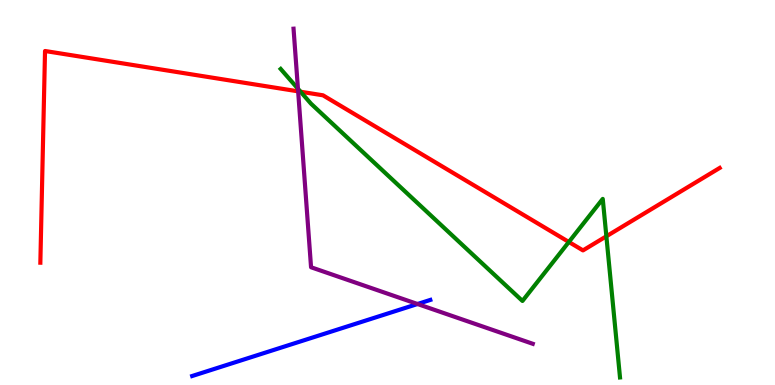[{'lines': ['blue', 'red'], 'intersections': []}, {'lines': ['green', 'red'], 'intersections': [{'x': 3.88, 'y': 7.62}, {'x': 7.34, 'y': 3.71}, {'x': 7.82, 'y': 3.86}]}, {'lines': ['purple', 'red'], 'intersections': [{'x': 3.85, 'y': 7.63}]}, {'lines': ['blue', 'green'], 'intersections': []}, {'lines': ['blue', 'purple'], 'intersections': [{'x': 5.39, 'y': 2.1}]}, {'lines': ['green', 'purple'], 'intersections': [{'x': 3.84, 'y': 7.7}]}]